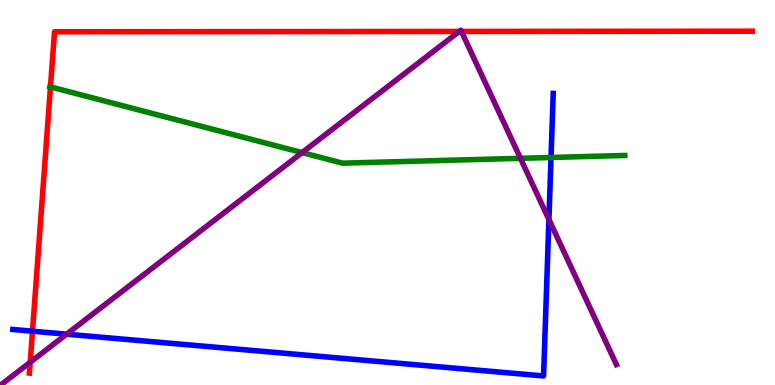[{'lines': ['blue', 'red'], 'intersections': [{'x': 0.419, 'y': 1.4}]}, {'lines': ['green', 'red'], 'intersections': [{'x': 0.651, 'y': 7.74}]}, {'lines': ['purple', 'red'], 'intersections': [{'x': 0.39, 'y': 0.59}, {'x': 5.93, 'y': 9.18}, {'x': 5.95, 'y': 9.18}]}, {'lines': ['blue', 'green'], 'intersections': [{'x': 7.11, 'y': 5.91}]}, {'lines': ['blue', 'purple'], 'intersections': [{'x': 0.86, 'y': 1.32}, {'x': 7.08, 'y': 4.3}]}, {'lines': ['green', 'purple'], 'intersections': [{'x': 3.9, 'y': 6.04}, {'x': 6.72, 'y': 5.89}]}]